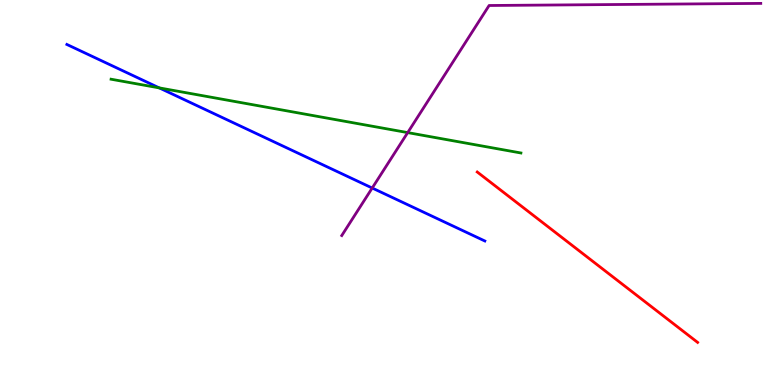[{'lines': ['blue', 'red'], 'intersections': []}, {'lines': ['green', 'red'], 'intersections': []}, {'lines': ['purple', 'red'], 'intersections': []}, {'lines': ['blue', 'green'], 'intersections': [{'x': 2.05, 'y': 7.72}]}, {'lines': ['blue', 'purple'], 'intersections': [{'x': 4.8, 'y': 5.12}]}, {'lines': ['green', 'purple'], 'intersections': [{'x': 5.26, 'y': 6.56}]}]